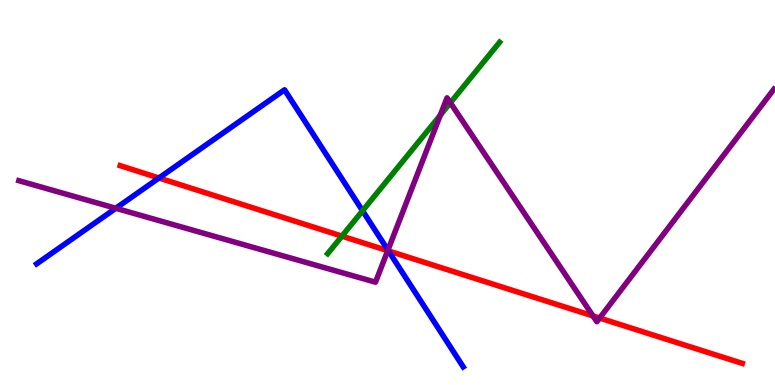[{'lines': ['blue', 'red'], 'intersections': [{'x': 2.05, 'y': 5.38}, {'x': 5.01, 'y': 3.48}]}, {'lines': ['green', 'red'], 'intersections': [{'x': 4.41, 'y': 3.87}]}, {'lines': ['purple', 'red'], 'intersections': [{'x': 5.0, 'y': 3.49}, {'x': 7.65, 'y': 1.79}, {'x': 7.74, 'y': 1.74}]}, {'lines': ['blue', 'green'], 'intersections': [{'x': 4.68, 'y': 4.53}]}, {'lines': ['blue', 'purple'], 'intersections': [{'x': 1.49, 'y': 4.59}, {'x': 5.01, 'y': 3.5}]}, {'lines': ['green', 'purple'], 'intersections': [{'x': 5.68, 'y': 7.01}, {'x': 5.81, 'y': 7.33}]}]